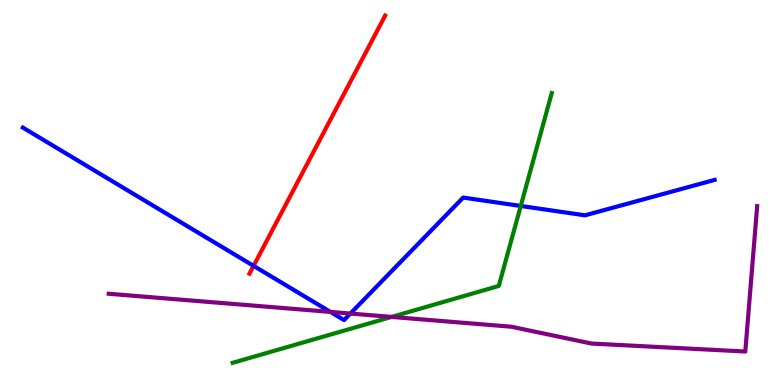[{'lines': ['blue', 'red'], 'intersections': [{'x': 3.27, 'y': 3.09}]}, {'lines': ['green', 'red'], 'intersections': []}, {'lines': ['purple', 'red'], 'intersections': []}, {'lines': ['blue', 'green'], 'intersections': [{'x': 6.72, 'y': 4.65}]}, {'lines': ['blue', 'purple'], 'intersections': [{'x': 4.26, 'y': 1.9}, {'x': 4.52, 'y': 1.86}]}, {'lines': ['green', 'purple'], 'intersections': [{'x': 5.05, 'y': 1.77}]}]